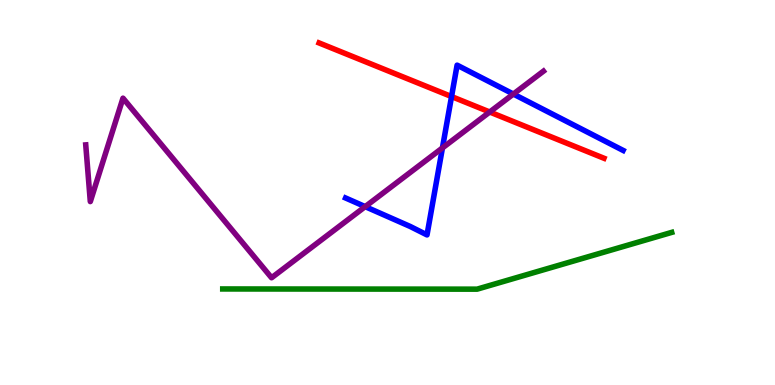[{'lines': ['blue', 'red'], 'intersections': [{'x': 5.83, 'y': 7.49}]}, {'lines': ['green', 'red'], 'intersections': []}, {'lines': ['purple', 'red'], 'intersections': [{'x': 6.32, 'y': 7.09}]}, {'lines': ['blue', 'green'], 'intersections': []}, {'lines': ['blue', 'purple'], 'intersections': [{'x': 4.71, 'y': 4.63}, {'x': 5.71, 'y': 6.16}, {'x': 6.62, 'y': 7.56}]}, {'lines': ['green', 'purple'], 'intersections': []}]